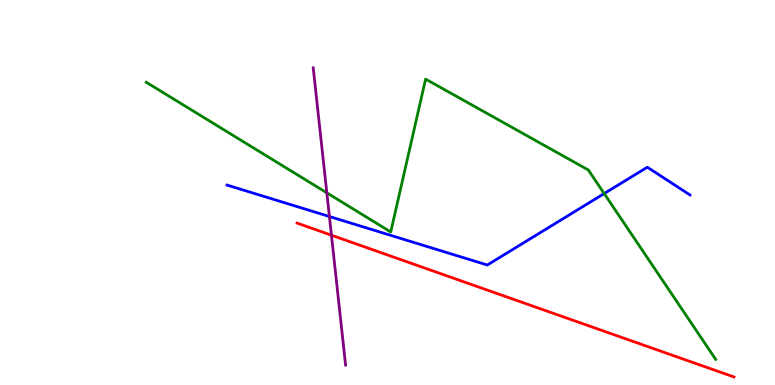[{'lines': ['blue', 'red'], 'intersections': []}, {'lines': ['green', 'red'], 'intersections': []}, {'lines': ['purple', 'red'], 'intersections': [{'x': 4.28, 'y': 3.89}]}, {'lines': ['blue', 'green'], 'intersections': [{'x': 7.8, 'y': 4.97}]}, {'lines': ['blue', 'purple'], 'intersections': [{'x': 4.25, 'y': 4.38}]}, {'lines': ['green', 'purple'], 'intersections': [{'x': 4.22, 'y': 4.99}]}]